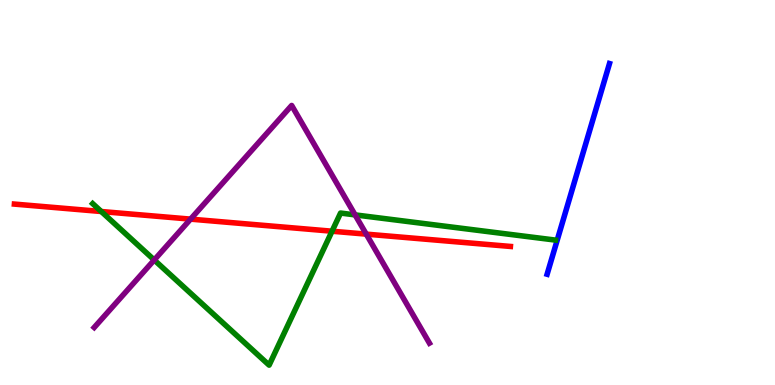[{'lines': ['blue', 'red'], 'intersections': []}, {'lines': ['green', 'red'], 'intersections': [{'x': 1.31, 'y': 4.51}, {'x': 4.28, 'y': 3.99}]}, {'lines': ['purple', 'red'], 'intersections': [{'x': 2.46, 'y': 4.31}, {'x': 4.73, 'y': 3.92}]}, {'lines': ['blue', 'green'], 'intersections': []}, {'lines': ['blue', 'purple'], 'intersections': []}, {'lines': ['green', 'purple'], 'intersections': [{'x': 1.99, 'y': 3.25}, {'x': 4.58, 'y': 4.42}]}]